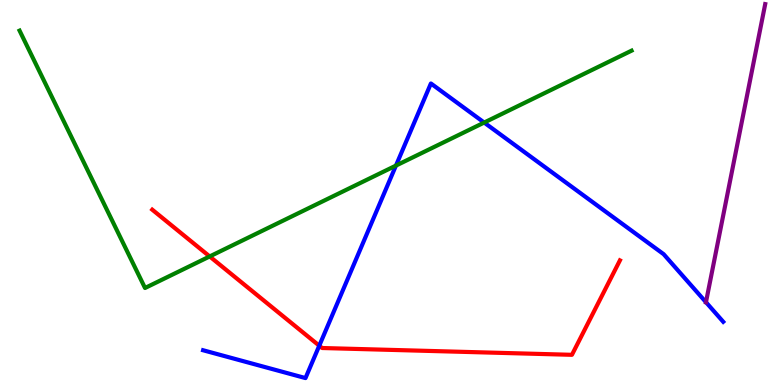[{'lines': ['blue', 'red'], 'intersections': [{'x': 4.12, 'y': 1.02}]}, {'lines': ['green', 'red'], 'intersections': [{'x': 2.71, 'y': 3.34}]}, {'lines': ['purple', 'red'], 'intersections': []}, {'lines': ['blue', 'green'], 'intersections': [{'x': 5.11, 'y': 5.7}, {'x': 6.25, 'y': 6.82}]}, {'lines': ['blue', 'purple'], 'intersections': [{'x': 9.11, 'y': 2.15}]}, {'lines': ['green', 'purple'], 'intersections': []}]